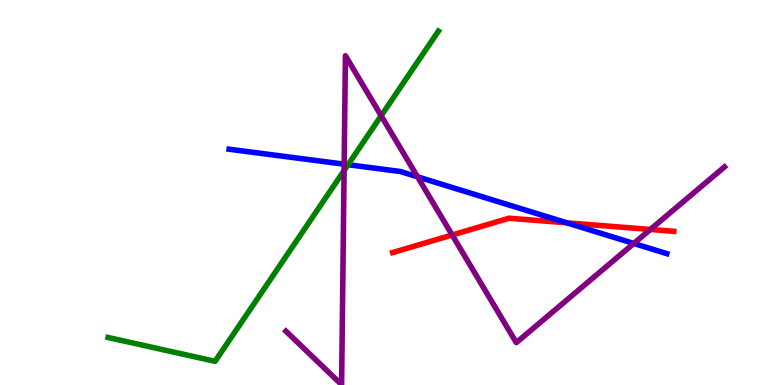[{'lines': ['blue', 'red'], 'intersections': [{'x': 7.31, 'y': 4.21}]}, {'lines': ['green', 'red'], 'intersections': []}, {'lines': ['purple', 'red'], 'intersections': [{'x': 5.83, 'y': 3.9}, {'x': 8.39, 'y': 4.04}]}, {'lines': ['blue', 'green'], 'intersections': [{'x': 4.49, 'y': 5.72}]}, {'lines': ['blue', 'purple'], 'intersections': [{'x': 4.44, 'y': 5.74}, {'x': 5.39, 'y': 5.41}, {'x': 8.18, 'y': 3.68}]}, {'lines': ['green', 'purple'], 'intersections': [{'x': 4.44, 'y': 5.57}, {'x': 4.92, 'y': 6.99}]}]